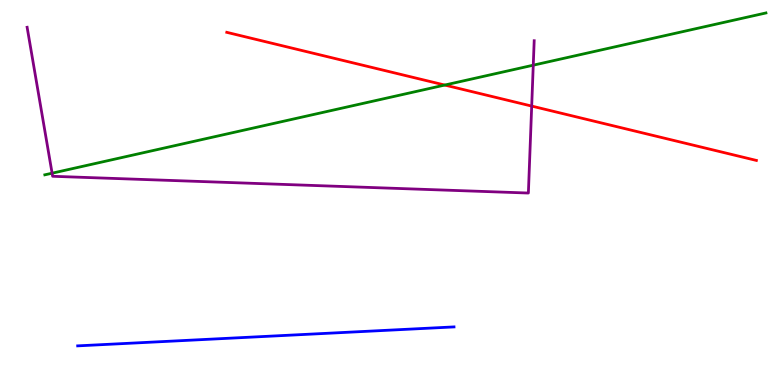[{'lines': ['blue', 'red'], 'intersections': []}, {'lines': ['green', 'red'], 'intersections': [{'x': 5.74, 'y': 7.79}]}, {'lines': ['purple', 'red'], 'intersections': [{'x': 6.86, 'y': 7.24}]}, {'lines': ['blue', 'green'], 'intersections': []}, {'lines': ['blue', 'purple'], 'intersections': []}, {'lines': ['green', 'purple'], 'intersections': [{'x': 0.672, 'y': 5.5}, {'x': 6.88, 'y': 8.31}]}]